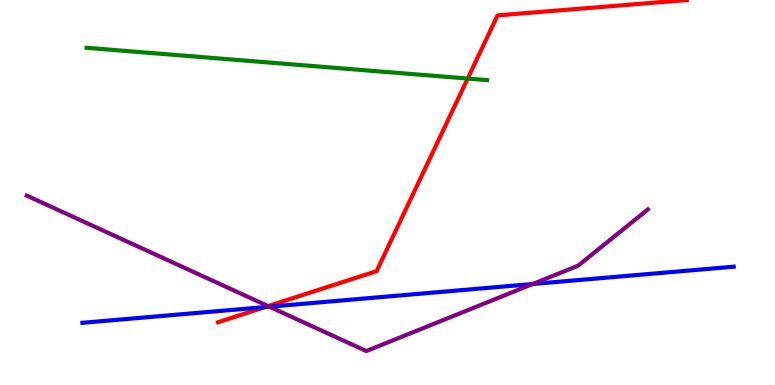[{'lines': ['blue', 'red'], 'intersections': [{'x': 3.42, 'y': 2.02}]}, {'lines': ['green', 'red'], 'intersections': [{'x': 6.03, 'y': 7.96}]}, {'lines': ['purple', 'red'], 'intersections': [{'x': 3.46, 'y': 2.05}]}, {'lines': ['blue', 'green'], 'intersections': []}, {'lines': ['blue', 'purple'], 'intersections': [{'x': 3.48, 'y': 2.03}, {'x': 6.87, 'y': 2.62}]}, {'lines': ['green', 'purple'], 'intersections': []}]